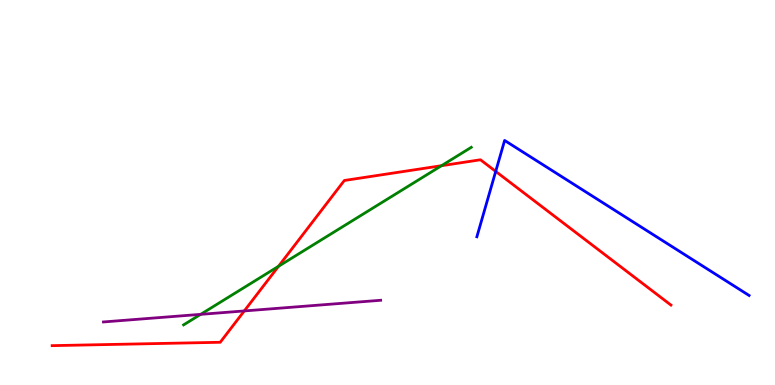[{'lines': ['blue', 'red'], 'intersections': [{'x': 6.4, 'y': 5.55}]}, {'lines': ['green', 'red'], 'intersections': [{'x': 3.59, 'y': 3.08}, {'x': 5.7, 'y': 5.7}]}, {'lines': ['purple', 'red'], 'intersections': [{'x': 3.15, 'y': 1.92}]}, {'lines': ['blue', 'green'], 'intersections': []}, {'lines': ['blue', 'purple'], 'intersections': []}, {'lines': ['green', 'purple'], 'intersections': [{'x': 2.59, 'y': 1.84}]}]